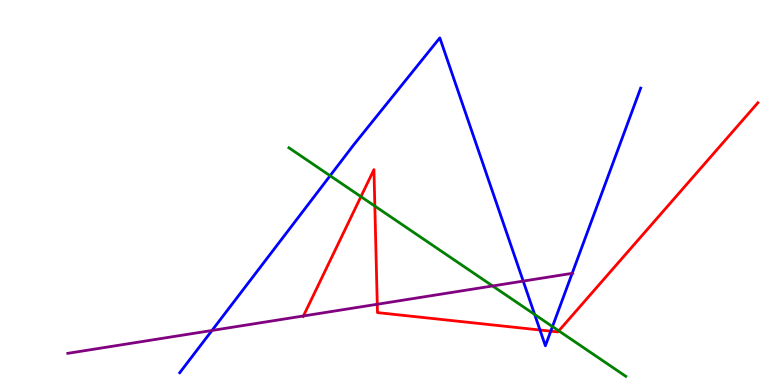[{'lines': ['blue', 'red'], 'intersections': [{'x': 6.97, 'y': 1.43}, {'x': 7.11, 'y': 1.4}]}, {'lines': ['green', 'red'], 'intersections': [{'x': 4.66, 'y': 4.89}, {'x': 4.84, 'y': 4.65}, {'x': 7.21, 'y': 1.41}]}, {'lines': ['purple', 'red'], 'intersections': [{'x': 3.92, 'y': 1.79}, {'x': 4.87, 'y': 2.1}]}, {'lines': ['blue', 'green'], 'intersections': [{'x': 4.26, 'y': 5.44}, {'x': 6.9, 'y': 1.83}, {'x': 7.13, 'y': 1.52}]}, {'lines': ['blue', 'purple'], 'intersections': [{'x': 2.74, 'y': 1.42}, {'x': 6.75, 'y': 2.7}, {'x': 7.38, 'y': 2.9}]}, {'lines': ['green', 'purple'], 'intersections': [{'x': 6.36, 'y': 2.57}]}]